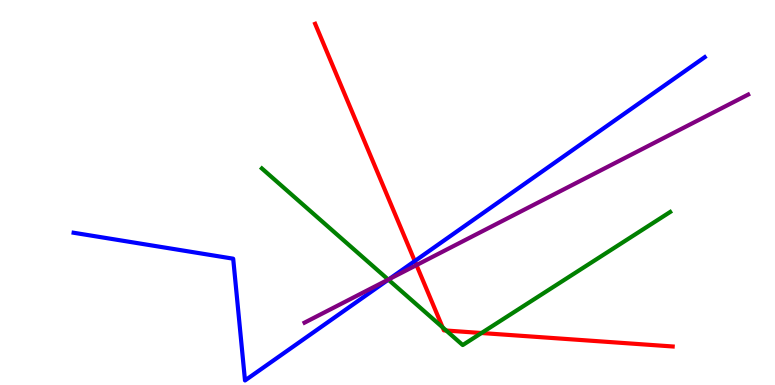[{'lines': ['blue', 'red'], 'intersections': [{'x': 5.35, 'y': 3.22}]}, {'lines': ['green', 'red'], 'intersections': [{'x': 5.71, 'y': 1.5}, {'x': 5.76, 'y': 1.41}, {'x': 6.21, 'y': 1.35}]}, {'lines': ['purple', 'red'], 'intersections': [{'x': 5.37, 'y': 3.11}]}, {'lines': ['blue', 'green'], 'intersections': [{'x': 5.01, 'y': 2.74}]}, {'lines': ['blue', 'purple'], 'intersections': [{'x': 5.02, 'y': 2.75}]}, {'lines': ['green', 'purple'], 'intersections': [{'x': 5.01, 'y': 2.74}]}]